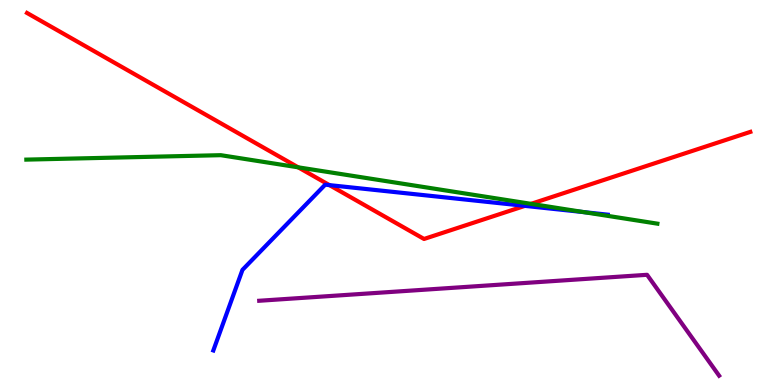[{'lines': ['blue', 'red'], 'intersections': [{'x': 4.25, 'y': 5.19}, {'x': 6.77, 'y': 4.65}]}, {'lines': ['green', 'red'], 'intersections': [{'x': 3.85, 'y': 5.65}, {'x': 6.85, 'y': 4.71}]}, {'lines': ['purple', 'red'], 'intersections': []}, {'lines': ['blue', 'green'], 'intersections': [{'x': 7.53, 'y': 4.49}]}, {'lines': ['blue', 'purple'], 'intersections': []}, {'lines': ['green', 'purple'], 'intersections': []}]